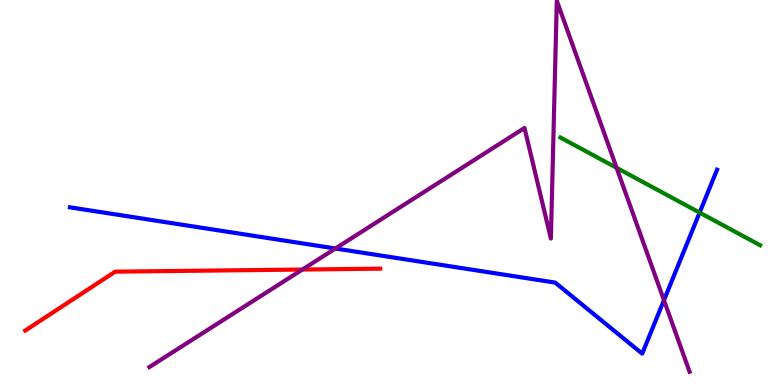[{'lines': ['blue', 'red'], 'intersections': []}, {'lines': ['green', 'red'], 'intersections': []}, {'lines': ['purple', 'red'], 'intersections': [{'x': 3.9, 'y': 3.0}]}, {'lines': ['blue', 'green'], 'intersections': [{'x': 9.03, 'y': 4.48}]}, {'lines': ['blue', 'purple'], 'intersections': [{'x': 4.33, 'y': 3.55}, {'x': 8.57, 'y': 2.2}]}, {'lines': ['green', 'purple'], 'intersections': [{'x': 7.96, 'y': 5.64}]}]